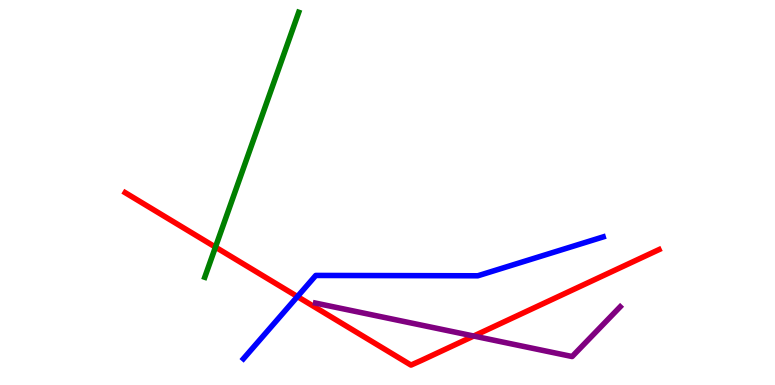[{'lines': ['blue', 'red'], 'intersections': [{'x': 3.84, 'y': 2.3}]}, {'lines': ['green', 'red'], 'intersections': [{'x': 2.78, 'y': 3.58}]}, {'lines': ['purple', 'red'], 'intersections': [{'x': 6.11, 'y': 1.27}]}, {'lines': ['blue', 'green'], 'intersections': []}, {'lines': ['blue', 'purple'], 'intersections': []}, {'lines': ['green', 'purple'], 'intersections': []}]